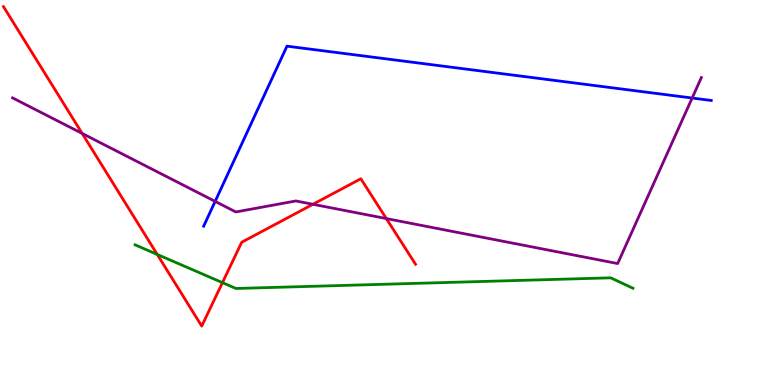[{'lines': ['blue', 'red'], 'intersections': []}, {'lines': ['green', 'red'], 'intersections': [{'x': 2.03, 'y': 3.39}, {'x': 2.87, 'y': 2.66}]}, {'lines': ['purple', 'red'], 'intersections': [{'x': 1.06, 'y': 6.53}, {'x': 4.04, 'y': 4.69}, {'x': 4.98, 'y': 4.32}]}, {'lines': ['blue', 'green'], 'intersections': []}, {'lines': ['blue', 'purple'], 'intersections': [{'x': 2.78, 'y': 4.77}, {'x': 8.93, 'y': 7.45}]}, {'lines': ['green', 'purple'], 'intersections': []}]